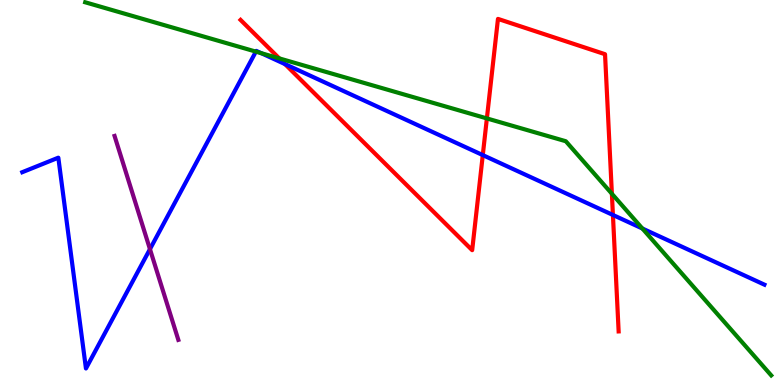[{'lines': ['blue', 'red'], 'intersections': [{'x': 3.68, 'y': 8.33}, {'x': 6.23, 'y': 5.97}, {'x': 7.91, 'y': 4.42}]}, {'lines': ['green', 'red'], 'intersections': [{'x': 3.6, 'y': 8.48}, {'x': 6.28, 'y': 6.92}, {'x': 7.9, 'y': 4.97}]}, {'lines': ['purple', 'red'], 'intersections': []}, {'lines': ['blue', 'green'], 'intersections': [{'x': 3.3, 'y': 8.66}, {'x': 3.37, 'y': 8.62}, {'x': 8.29, 'y': 4.06}]}, {'lines': ['blue', 'purple'], 'intersections': [{'x': 1.93, 'y': 3.53}]}, {'lines': ['green', 'purple'], 'intersections': []}]